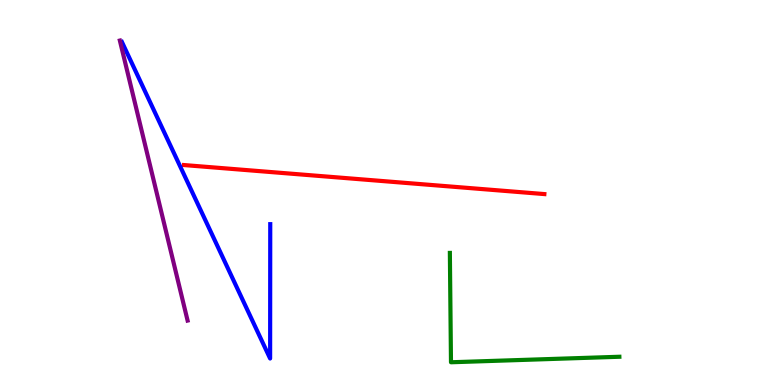[{'lines': ['blue', 'red'], 'intersections': []}, {'lines': ['green', 'red'], 'intersections': []}, {'lines': ['purple', 'red'], 'intersections': []}, {'lines': ['blue', 'green'], 'intersections': []}, {'lines': ['blue', 'purple'], 'intersections': []}, {'lines': ['green', 'purple'], 'intersections': []}]